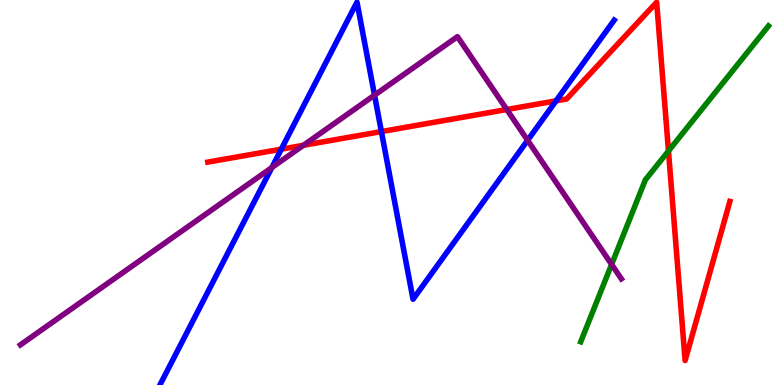[{'lines': ['blue', 'red'], 'intersections': [{'x': 3.63, 'y': 6.13}, {'x': 4.92, 'y': 6.58}, {'x': 7.17, 'y': 7.38}]}, {'lines': ['green', 'red'], 'intersections': [{'x': 8.63, 'y': 6.08}]}, {'lines': ['purple', 'red'], 'intersections': [{'x': 3.92, 'y': 6.23}, {'x': 6.54, 'y': 7.16}]}, {'lines': ['blue', 'green'], 'intersections': []}, {'lines': ['blue', 'purple'], 'intersections': [{'x': 3.51, 'y': 5.65}, {'x': 4.83, 'y': 7.53}, {'x': 6.81, 'y': 6.36}]}, {'lines': ['green', 'purple'], 'intersections': [{'x': 7.89, 'y': 3.13}]}]